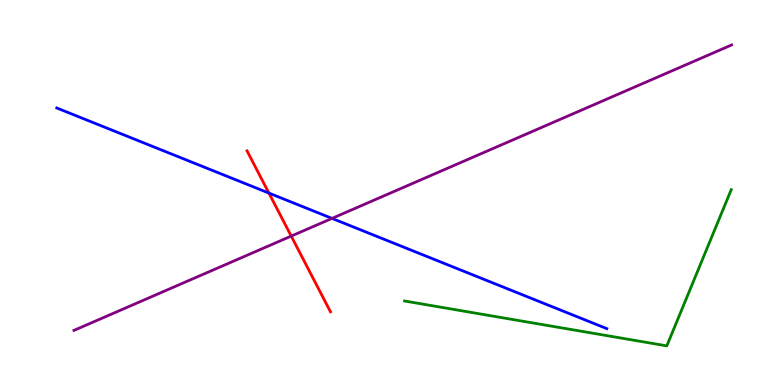[{'lines': ['blue', 'red'], 'intersections': [{'x': 3.47, 'y': 4.98}]}, {'lines': ['green', 'red'], 'intersections': []}, {'lines': ['purple', 'red'], 'intersections': [{'x': 3.76, 'y': 3.87}]}, {'lines': ['blue', 'green'], 'intersections': []}, {'lines': ['blue', 'purple'], 'intersections': [{'x': 4.28, 'y': 4.33}]}, {'lines': ['green', 'purple'], 'intersections': []}]